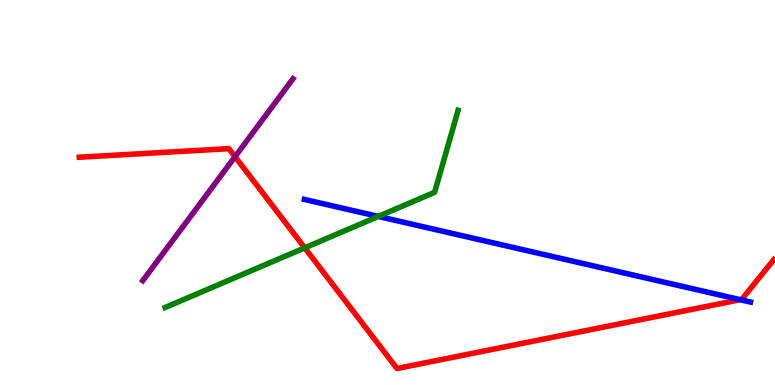[{'lines': ['blue', 'red'], 'intersections': [{'x': 9.55, 'y': 2.22}]}, {'lines': ['green', 'red'], 'intersections': [{'x': 3.93, 'y': 3.56}]}, {'lines': ['purple', 'red'], 'intersections': [{'x': 3.03, 'y': 5.93}]}, {'lines': ['blue', 'green'], 'intersections': [{'x': 4.88, 'y': 4.38}]}, {'lines': ['blue', 'purple'], 'intersections': []}, {'lines': ['green', 'purple'], 'intersections': []}]